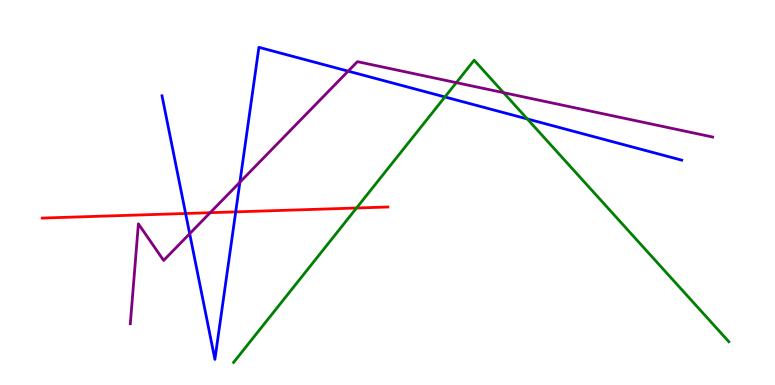[{'lines': ['blue', 'red'], 'intersections': [{'x': 2.4, 'y': 4.45}, {'x': 3.04, 'y': 4.5}]}, {'lines': ['green', 'red'], 'intersections': [{'x': 4.6, 'y': 4.6}]}, {'lines': ['purple', 'red'], 'intersections': [{'x': 2.71, 'y': 4.48}]}, {'lines': ['blue', 'green'], 'intersections': [{'x': 5.74, 'y': 7.48}, {'x': 6.8, 'y': 6.91}]}, {'lines': ['blue', 'purple'], 'intersections': [{'x': 2.45, 'y': 3.93}, {'x': 3.1, 'y': 5.27}, {'x': 4.49, 'y': 8.15}]}, {'lines': ['green', 'purple'], 'intersections': [{'x': 5.89, 'y': 7.85}, {'x': 6.5, 'y': 7.59}]}]